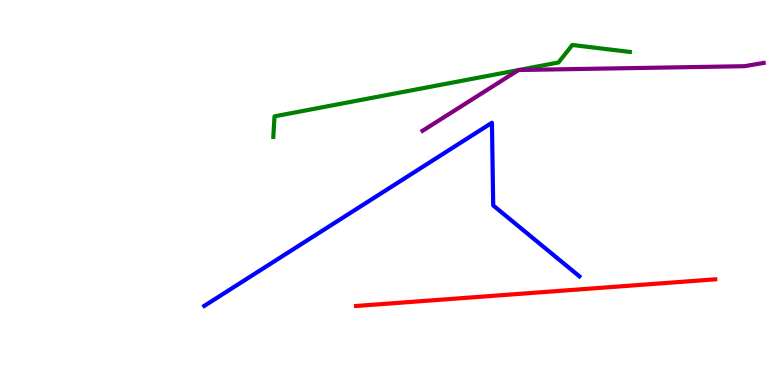[{'lines': ['blue', 'red'], 'intersections': []}, {'lines': ['green', 'red'], 'intersections': []}, {'lines': ['purple', 'red'], 'intersections': []}, {'lines': ['blue', 'green'], 'intersections': []}, {'lines': ['blue', 'purple'], 'intersections': []}, {'lines': ['green', 'purple'], 'intersections': [{'x': 6.69, 'y': 8.18}, {'x': 6.69, 'y': 8.18}]}]